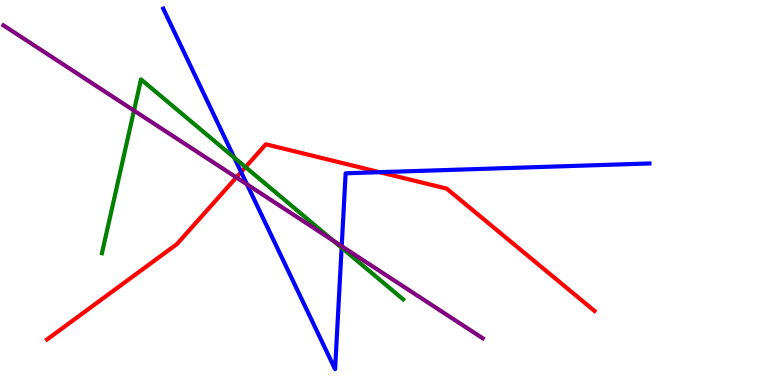[{'lines': ['blue', 'red'], 'intersections': [{'x': 3.11, 'y': 5.53}, {'x': 4.9, 'y': 5.53}]}, {'lines': ['green', 'red'], 'intersections': [{'x': 3.17, 'y': 5.66}]}, {'lines': ['purple', 'red'], 'intersections': [{'x': 3.05, 'y': 5.39}]}, {'lines': ['blue', 'green'], 'intersections': [{'x': 3.02, 'y': 5.91}, {'x': 4.41, 'y': 3.57}]}, {'lines': ['blue', 'purple'], 'intersections': [{'x': 3.19, 'y': 5.21}, {'x': 4.41, 'y': 3.61}]}, {'lines': ['green', 'purple'], 'intersections': [{'x': 1.73, 'y': 7.13}, {'x': 4.3, 'y': 3.75}]}]